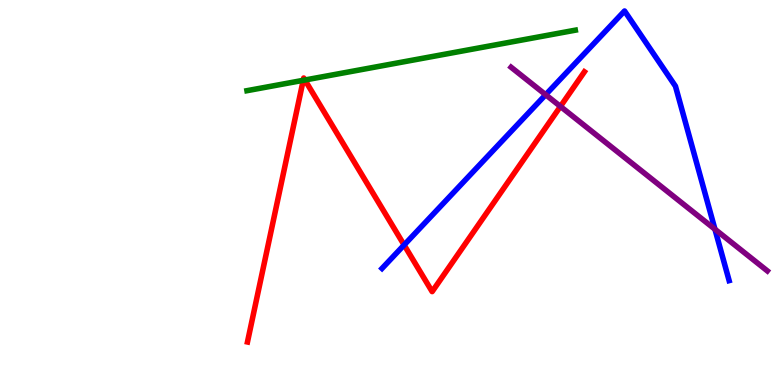[{'lines': ['blue', 'red'], 'intersections': [{'x': 5.21, 'y': 3.64}]}, {'lines': ['green', 'red'], 'intersections': [{'x': 3.91, 'y': 7.91}, {'x': 3.93, 'y': 7.92}]}, {'lines': ['purple', 'red'], 'intersections': [{'x': 7.23, 'y': 7.24}]}, {'lines': ['blue', 'green'], 'intersections': []}, {'lines': ['blue', 'purple'], 'intersections': [{'x': 7.04, 'y': 7.54}, {'x': 9.23, 'y': 4.05}]}, {'lines': ['green', 'purple'], 'intersections': []}]